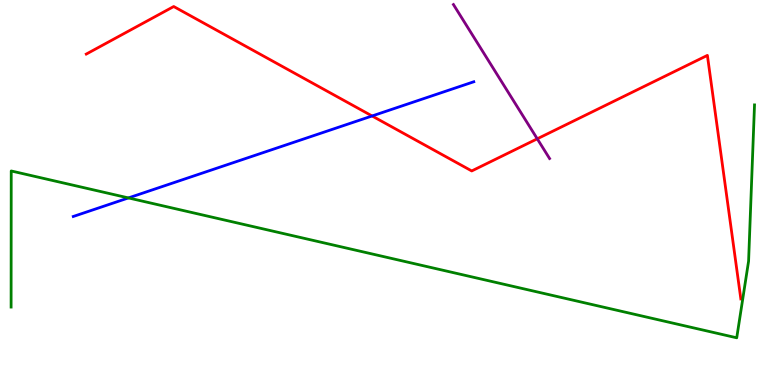[{'lines': ['blue', 'red'], 'intersections': [{'x': 4.8, 'y': 6.99}]}, {'lines': ['green', 'red'], 'intersections': []}, {'lines': ['purple', 'red'], 'intersections': [{'x': 6.93, 'y': 6.39}]}, {'lines': ['blue', 'green'], 'intersections': [{'x': 1.66, 'y': 4.86}]}, {'lines': ['blue', 'purple'], 'intersections': []}, {'lines': ['green', 'purple'], 'intersections': []}]